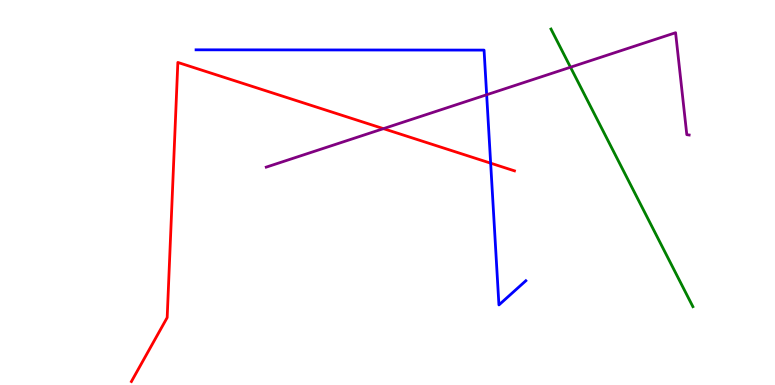[{'lines': ['blue', 'red'], 'intersections': [{'x': 6.33, 'y': 5.76}]}, {'lines': ['green', 'red'], 'intersections': []}, {'lines': ['purple', 'red'], 'intersections': [{'x': 4.95, 'y': 6.66}]}, {'lines': ['blue', 'green'], 'intersections': []}, {'lines': ['blue', 'purple'], 'intersections': [{'x': 6.28, 'y': 7.54}]}, {'lines': ['green', 'purple'], 'intersections': [{'x': 7.36, 'y': 8.25}]}]